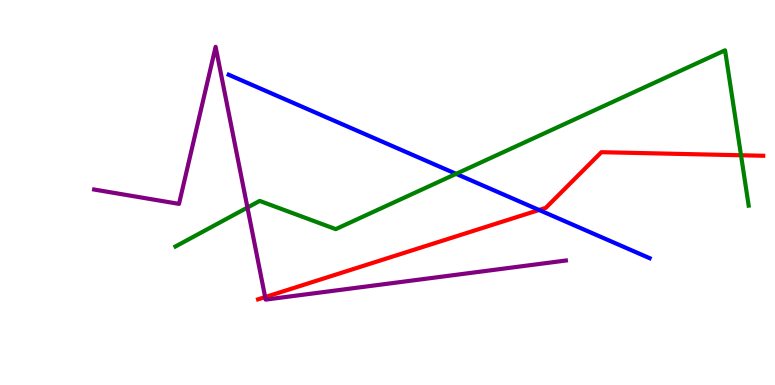[{'lines': ['blue', 'red'], 'intersections': [{'x': 6.96, 'y': 4.55}]}, {'lines': ['green', 'red'], 'intersections': [{'x': 9.56, 'y': 5.97}]}, {'lines': ['purple', 'red'], 'intersections': [{'x': 3.42, 'y': 2.28}]}, {'lines': ['blue', 'green'], 'intersections': [{'x': 5.89, 'y': 5.48}]}, {'lines': ['blue', 'purple'], 'intersections': []}, {'lines': ['green', 'purple'], 'intersections': [{'x': 3.19, 'y': 4.61}]}]